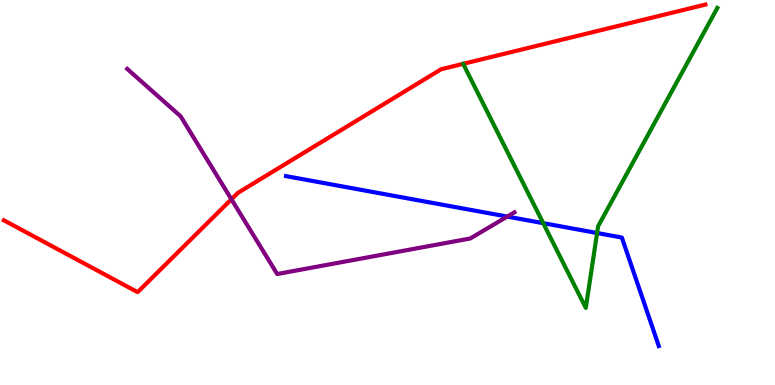[{'lines': ['blue', 'red'], 'intersections': []}, {'lines': ['green', 'red'], 'intersections': []}, {'lines': ['purple', 'red'], 'intersections': [{'x': 2.99, 'y': 4.82}]}, {'lines': ['blue', 'green'], 'intersections': [{'x': 7.01, 'y': 4.2}, {'x': 7.7, 'y': 3.95}]}, {'lines': ['blue', 'purple'], 'intersections': [{'x': 6.54, 'y': 4.37}]}, {'lines': ['green', 'purple'], 'intersections': []}]